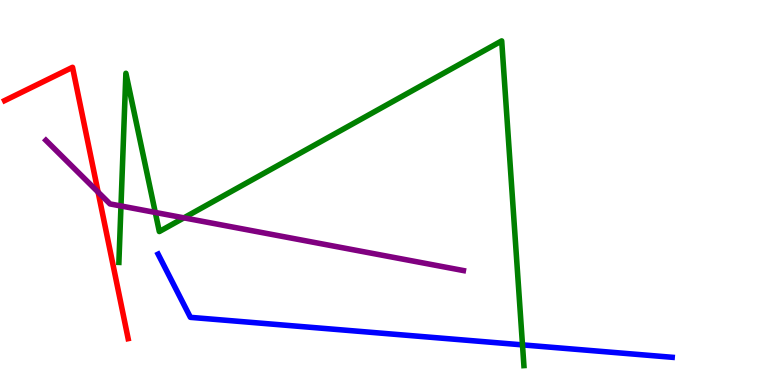[{'lines': ['blue', 'red'], 'intersections': []}, {'lines': ['green', 'red'], 'intersections': []}, {'lines': ['purple', 'red'], 'intersections': [{'x': 1.27, 'y': 5.01}]}, {'lines': ['blue', 'green'], 'intersections': [{'x': 6.74, 'y': 1.04}]}, {'lines': ['blue', 'purple'], 'intersections': []}, {'lines': ['green', 'purple'], 'intersections': [{'x': 1.56, 'y': 4.65}, {'x': 2.0, 'y': 4.48}, {'x': 2.37, 'y': 4.34}]}]